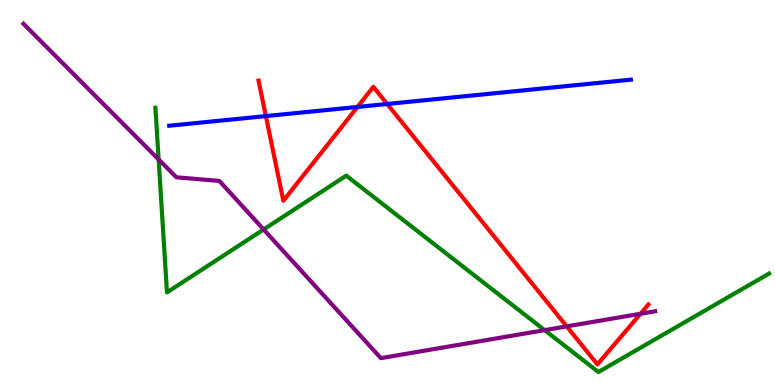[{'lines': ['blue', 'red'], 'intersections': [{'x': 3.43, 'y': 6.98}, {'x': 4.61, 'y': 7.22}, {'x': 5.0, 'y': 7.3}]}, {'lines': ['green', 'red'], 'intersections': []}, {'lines': ['purple', 'red'], 'intersections': [{'x': 7.31, 'y': 1.52}, {'x': 8.26, 'y': 1.85}]}, {'lines': ['blue', 'green'], 'intersections': []}, {'lines': ['blue', 'purple'], 'intersections': []}, {'lines': ['green', 'purple'], 'intersections': [{'x': 2.05, 'y': 5.86}, {'x': 3.4, 'y': 4.04}, {'x': 7.03, 'y': 1.42}]}]